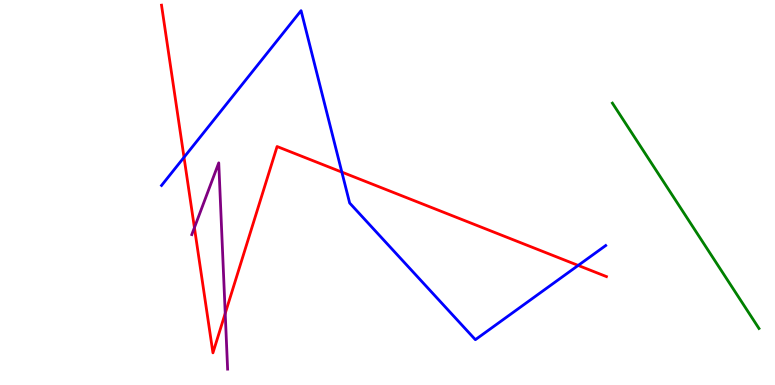[{'lines': ['blue', 'red'], 'intersections': [{'x': 2.37, 'y': 5.91}, {'x': 4.41, 'y': 5.53}, {'x': 7.46, 'y': 3.11}]}, {'lines': ['green', 'red'], 'intersections': []}, {'lines': ['purple', 'red'], 'intersections': [{'x': 2.51, 'y': 4.09}, {'x': 2.91, 'y': 1.86}]}, {'lines': ['blue', 'green'], 'intersections': []}, {'lines': ['blue', 'purple'], 'intersections': []}, {'lines': ['green', 'purple'], 'intersections': []}]